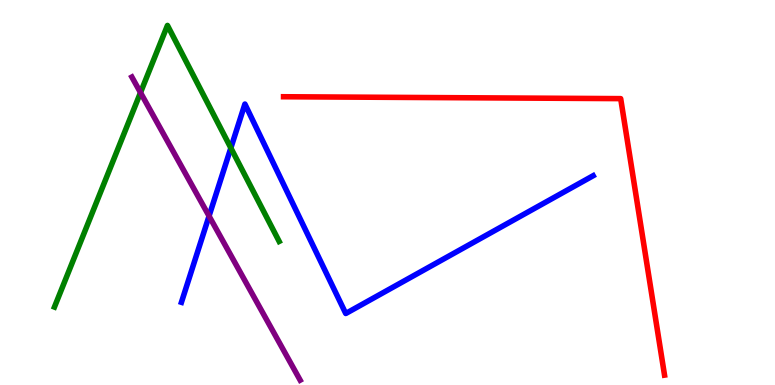[{'lines': ['blue', 'red'], 'intersections': []}, {'lines': ['green', 'red'], 'intersections': []}, {'lines': ['purple', 'red'], 'intersections': []}, {'lines': ['blue', 'green'], 'intersections': [{'x': 2.98, 'y': 6.16}]}, {'lines': ['blue', 'purple'], 'intersections': [{'x': 2.7, 'y': 4.39}]}, {'lines': ['green', 'purple'], 'intersections': [{'x': 1.81, 'y': 7.59}]}]